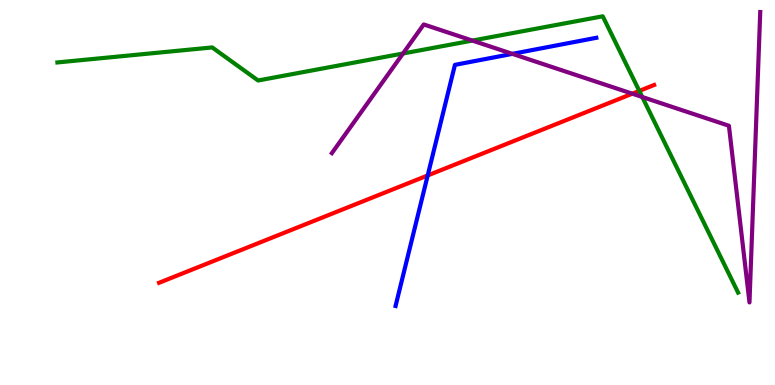[{'lines': ['blue', 'red'], 'intersections': [{'x': 5.52, 'y': 5.44}]}, {'lines': ['green', 'red'], 'intersections': [{'x': 8.25, 'y': 7.64}]}, {'lines': ['purple', 'red'], 'intersections': [{'x': 8.16, 'y': 7.57}]}, {'lines': ['blue', 'green'], 'intersections': []}, {'lines': ['blue', 'purple'], 'intersections': [{'x': 6.61, 'y': 8.6}]}, {'lines': ['green', 'purple'], 'intersections': [{'x': 5.2, 'y': 8.61}, {'x': 6.09, 'y': 8.95}, {'x': 8.29, 'y': 7.48}]}]